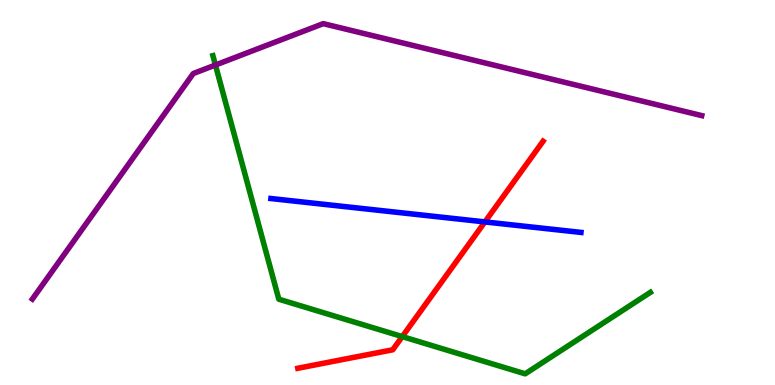[{'lines': ['blue', 'red'], 'intersections': [{'x': 6.26, 'y': 4.24}]}, {'lines': ['green', 'red'], 'intersections': [{'x': 5.19, 'y': 1.26}]}, {'lines': ['purple', 'red'], 'intersections': []}, {'lines': ['blue', 'green'], 'intersections': []}, {'lines': ['blue', 'purple'], 'intersections': []}, {'lines': ['green', 'purple'], 'intersections': [{'x': 2.78, 'y': 8.31}]}]